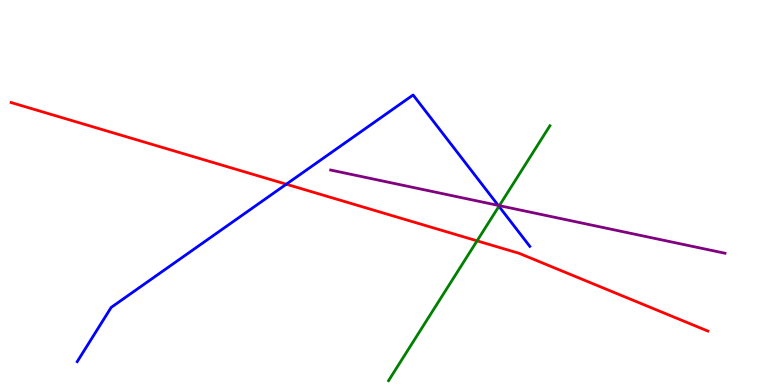[{'lines': ['blue', 'red'], 'intersections': [{'x': 3.69, 'y': 5.22}]}, {'lines': ['green', 'red'], 'intersections': [{'x': 6.16, 'y': 3.74}]}, {'lines': ['purple', 'red'], 'intersections': []}, {'lines': ['blue', 'green'], 'intersections': [{'x': 6.44, 'y': 4.64}]}, {'lines': ['blue', 'purple'], 'intersections': [{'x': 6.43, 'y': 4.67}]}, {'lines': ['green', 'purple'], 'intersections': [{'x': 6.44, 'y': 4.66}]}]